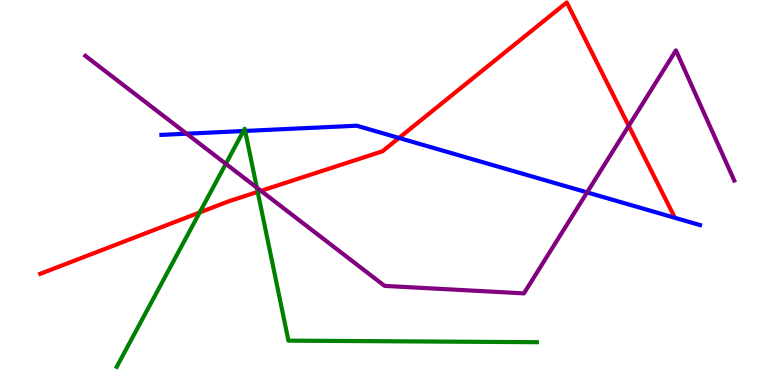[{'lines': ['blue', 'red'], 'intersections': [{'x': 5.15, 'y': 6.42}]}, {'lines': ['green', 'red'], 'intersections': [{'x': 2.58, 'y': 4.48}, {'x': 3.33, 'y': 5.02}]}, {'lines': ['purple', 'red'], 'intersections': [{'x': 3.37, 'y': 5.04}, {'x': 8.11, 'y': 6.73}]}, {'lines': ['blue', 'green'], 'intersections': [{'x': 3.14, 'y': 6.6}, {'x': 3.16, 'y': 6.6}]}, {'lines': ['blue', 'purple'], 'intersections': [{'x': 2.41, 'y': 6.53}, {'x': 7.58, 'y': 5.0}]}, {'lines': ['green', 'purple'], 'intersections': [{'x': 2.91, 'y': 5.74}, {'x': 3.31, 'y': 5.13}]}]